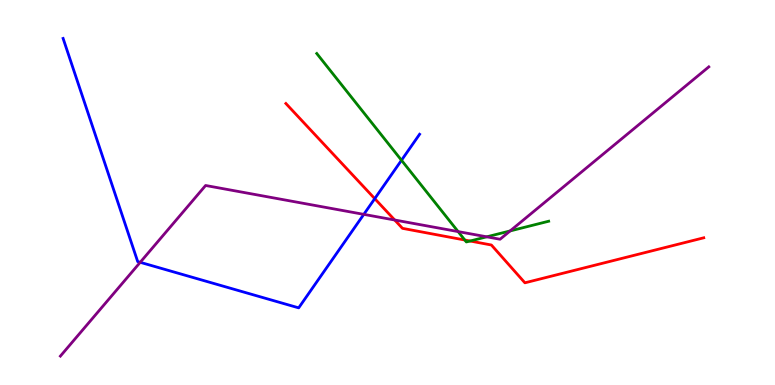[{'lines': ['blue', 'red'], 'intersections': [{'x': 4.84, 'y': 4.84}]}, {'lines': ['green', 'red'], 'intersections': [{'x': 6.0, 'y': 3.77}, {'x': 6.07, 'y': 3.74}]}, {'lines': ['purple', 'red'], 'intersections': [{'x': 5.09, 'y': 4.29}]}, {'lines': ['blue', 'green'], 'intersections': [{'x': 5.18, 'y': 5.84}]}, {'lines': ['blue', 'purple'], 'intersections': [{'x': 1.81, 'y': 3.19}, {'x': 4.69, 'y': 4.43}]}, {'lines': ['green', 'purple'], 'intersections': [{'x': 5.91, 'y': 3.98}, {'x': 6.28, 'y': 3.85}, {'x': 6.58, 'y': 4.0}]}]